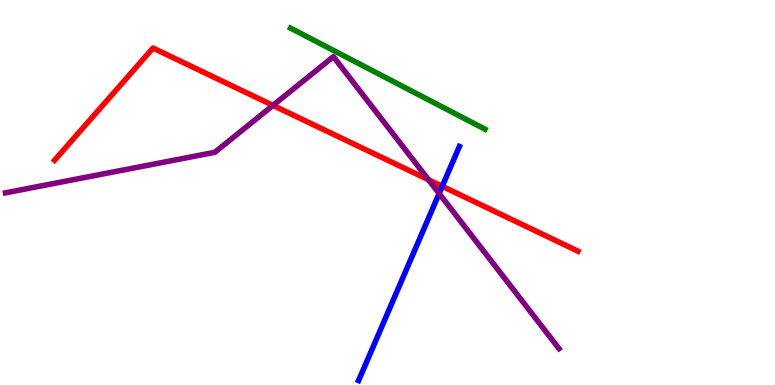[{'lines': ['blue', 'red'], 'intersections': [{'x': 5.71, 'y': 5.16}]}, {'lines': ['green', 'red'], 'intersections': []}, {'lines': ['purple', 'red'], 'intersections': [{'x': 3.52, 'y': 7.26}, {'x': 5.53, 'y': 5.33}]}, {'lines': ['blue', 'green'], 'intersections': []}, {'lines': ['blue', 'purple'], 'intersections': [{'x': 5.67, 'y': 4.97}]}, {'lines': ['green', 'purple'], 'intersections': []}]